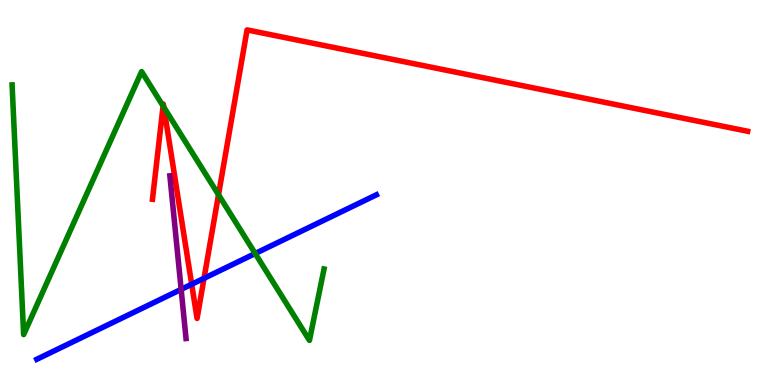[{'lines': ['blue', 'red'], 'intersections': [{'x': 2.47, 'y': 2.62}, {'x': 2.63, 'y': 2.77}]}, {'lines': ['green', 'red'], 'intersections': [{'x': 2.1, 'y': 7.25}, {'x': 2.11, 'y': 7.22}, {'x': 2.82, 'y': 4.94}]}, {'lines': ['purple', 'red'], 'intersections': []}, {'lines': ['blue', 'green'], 'intersections': [{'x': 3.29, 'y': 3.42}]}, {'lines': ['blue', 'purple'], 'intersections': [{'x': 2.34, 'y': 2.48}]}, {'lines': ['green', 'purple'], 'intersections': []}]